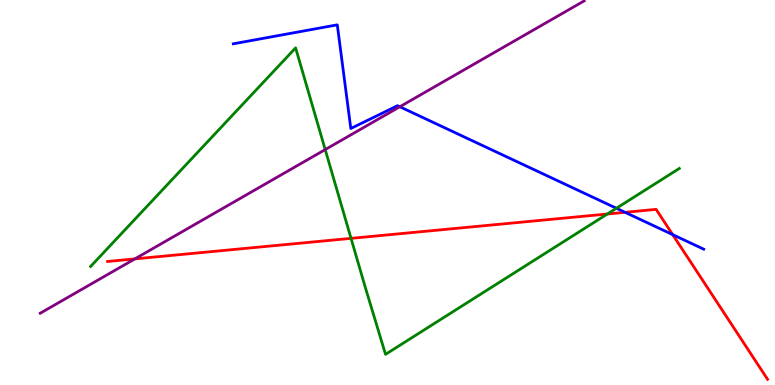[{'lines': ['blue', 'red'], 'intersections': [{'x': 8.07, 'y': 4.49}, {'x': 8.68, 'y': 3.91}]}, {'lines': ['green', 'red'], 'intersections': [{'x': 4.53, 'y': 3.81}, {'x': 7.84, 'y': 4.44}]}, {'lines': ['purple', 'red'], 'intersections': [{'x': 1.74, 'y': 3.28}]}, {'lines': ['blue', 'green'], 'intersections': [{'x': 7.95, 'y': 4.59}]}, {'lines': ['blue', 'purple'], 'intersections': [{'x': 5.16, 'y': 7.23}]}, {'lines': ['green', 'purple'], 'intersections': [{'x': 4.2, 'y': 6.11}]}]